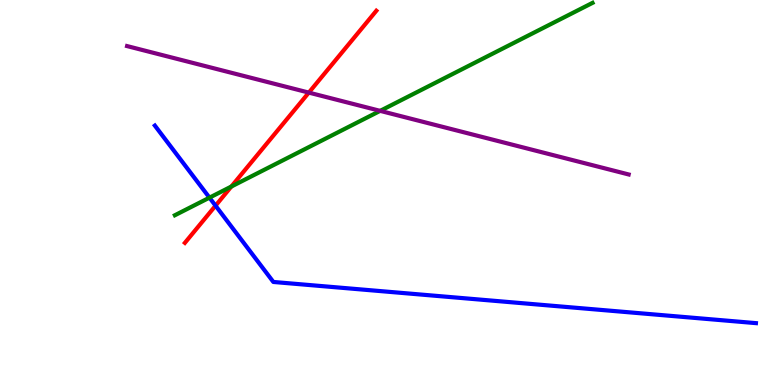[{'lines': ['blue', 'red'], 'intersections': [{'x': 2.78, 'y': 4.66}]}, {'lines': ['green', 'red'], 'intersections': [{'x': 2.99, 'y': 5.15}]}, {'lines': ['purple', 'red'], 'intersections': [{'x': 3.98, 'y': 7.59}]}, {'lines': ['blue', 'green'], 'intersections': [{'x': 2.7, 'y': 4.87}]}, {'lines': ['blue', 'purple'], 'intersections': []}, {'lines': ['green', 'purple'], 'intersections': [{'x': 4.91, 'y': 7.12}]}]